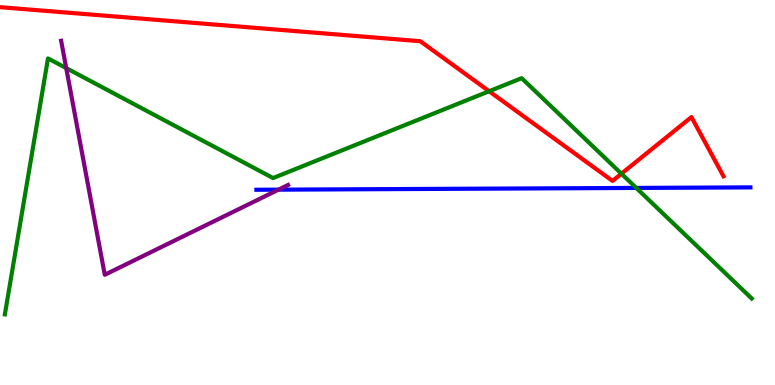[{'lines': ['blue', 'red'], 'intersections': []}, {'lines': ['green', 'red'], 'intersections': [{'x': 6.31, 'y': 7.63}, {'x': 8.02, 'y': 5.49}]}, {'lines': ['purple', 'red'], 'intersections': []}, {'lines': ['blue', 'green'], 'intersections': [{'x': 8.21, 'y': 5.12}]}, {'lines': ['blue', 'purple'], 'intersections': [{'x': 3.59, 'y': 5.07}]}, {'lines': ['green', 'purple'], 'intersections': [{'x': 0.855, 'y': 8.23}]}]